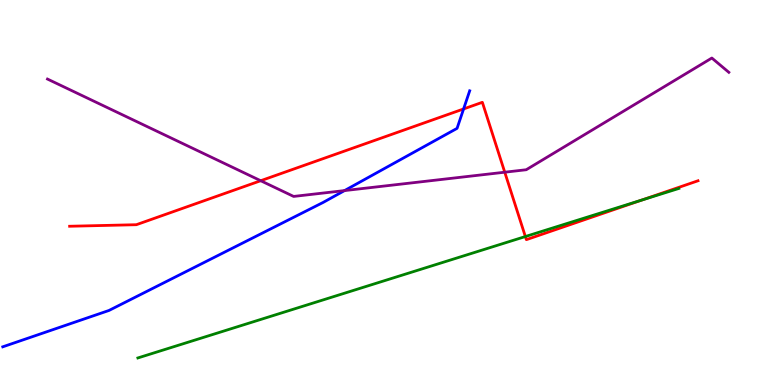[{'lines': ['blue', 'red'], 'intersections': [{'x': 5.98, 'y': 7.17}]}, {'lines': ['green', 'red'], 'intersections': [{'x': 6.78, 'y': 3.86}, {'x': 8.28, 'y': 4.8}]}, {'lines': ['purple', 'red'], 'intersections': [{'x': 3.36, 'y': 5.31}, {'x': 6.51, 'y': 5.53}]}, {'lines': ['blue', 'green'], 'intersections': []}, {'lines': ['blue', 'purple'], 'intersections': [{'x': 4.45, 'y': 5.05}]}, {'lines': ['green', 'purple'], 'intersections': []}]